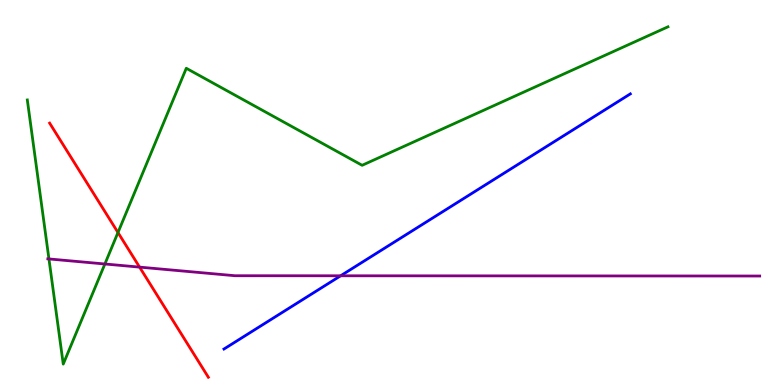[{'lines': ['blue', 'red'], 'intersections': []}, {'lines': ['green', 'red'], 'intersections': [{'x': 1.52, 'y': 3.96}]}, {'lines': ['purple', 'red'], 'intersections': [{'x': 1.8, 'y': 3.06}]}, {'lines': ['blue', 'green'], 'intersections': []}, {'lines': ['blue', 'purple'], 'intersections': [{'x': 4.4, 'y': 2.84}]}, {'lines': ['green', 'purple'], 'intersections': [{'x': 0.632, 'y': 3.27}, {'x': 1.35, 'y': 3.14}]}]